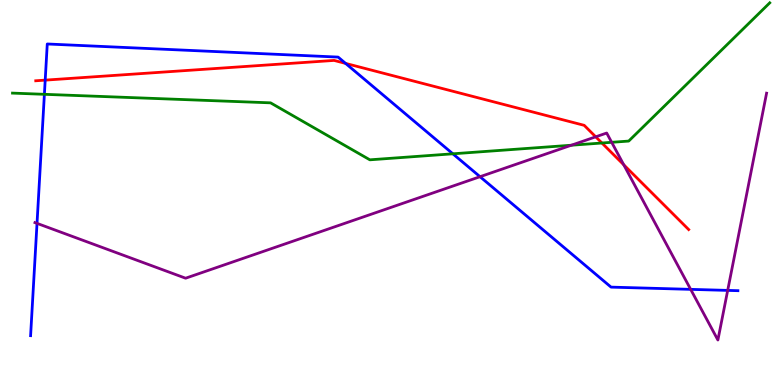[{'lines': ['blue', 'red'], 'intersections': [{'x': 0.583, 'y': 7.92}, {'x': 4.46, 'y': 8.35}]}, {'lines': ['green', 'red'], 'intersections': [{'x': 7.77, 'y': 6.29}]}, {'lines': ['purple', 'red'], 'intersections': [{'x': 7.69, 'y': 6.45}, {'x': 8.05, 'y': 5.72}]}, {'lines': ['blue', 'green'], 'intersections': [{'x': 0.573, 'y': 7.55}, {'x': 5.84, 'y': 6.01}]}, {'lines': ['blue', 'purple'], 'intersections': [{'x': 0.478, 'y': 4.2}, {'x': 6.19, 'y': 5.41}, {'x': 8.91, 'y': 2.48}, {'x': 9.39, 'y': 2.46}]}, {'lines': ['green', 'purple'], 'intersections': [{'x': 7.37, 'y': 6.23}, {'x': 7.89, 'y': 6.3}]}]